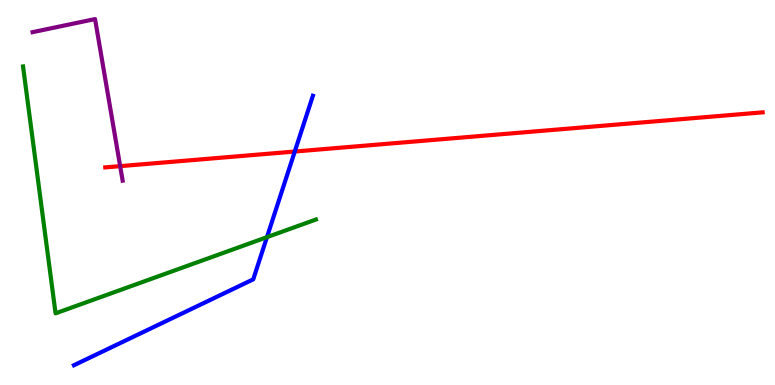[{'lines': ['blue', 'red'], 'intersections': [{'x': 3.8, 'y': 6.06}]}, {'lines': ['green', 'red'], 'intersections': []}, {'lines': ['purple', 'red'], 'intersections': [{'x': 1.55, 'y': 5.68}]}, {'lines': ['blue', 'green'], 'intersections': [{'x': 3.44, 'y': 3.84}]}, {'lines': ['blue', 'purple'], 'intersections': []}, {'lines': ['green', 'purple'], 'intersections': []}]